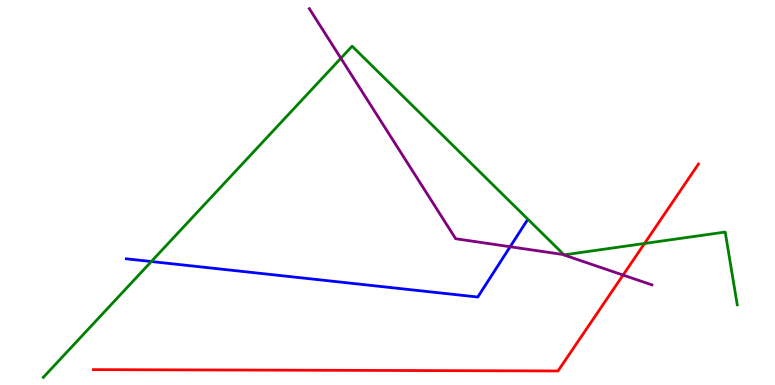[{'lines': ['blue', 'red'], 'intersections': []}, {'lines': ['green', 'red'], 'intersections': [{'x': 8.32, 'y': 3.68}]}, {'lines': ['purple', 'red'], 'intersections': [{'x': 8.04, 'y': 2.86}]}, {'lines': ['blue', 'green'], 'intersections': [{'x': 1.95, 'y': 3.21}]}, {'lines': ['blue', 'purple'], 'intersections': [{'x': 6.58, 'y': 3.59}]}, {'lines': ['green', 'purple'], 'intersections': [{'x': 4.4, 'y': 8.49}]}]